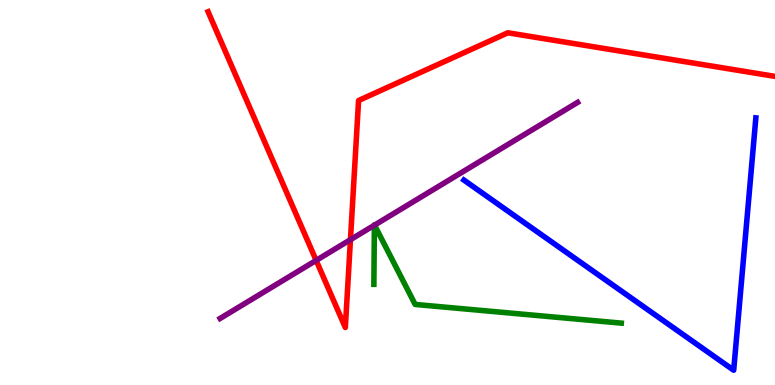[{'lines': ['blue', 'red'], 'intersections': []}, {'lines': ['green', 'red'], 'intersections': []}, {'lines': ['purple', 'red'], 'intersections': [{'x': 4.08, 'y': 3.24}, {'x': 4.52, 'y': 3.77}]}, {'lines': ['blue', 'green'], 'intersections': []}, {'lines': ['blue', 'purple'], 'intersections': []}, {'lines': ['green', 'purple'], 'intersections': [{'x': 4.83, 'y': 4.15}, {'x': 4.83, 'y': 4.15}]}]